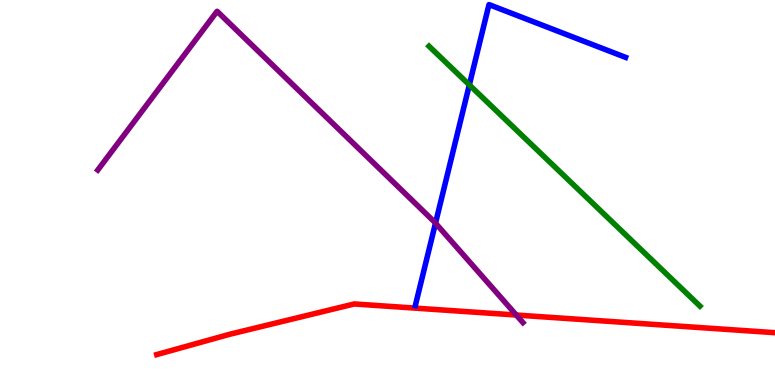[{'lines': ['blue', 'red'], 'intersections': []}, {'lines': ['green', 'red'], 'intersections': []}, {'lines': ['purple', 'red'], 'intersections': [{'x': 6.66, 'y': 1.82}]}, {'lines': ['blue', 'green'], 'intersections': [{'x': 6.06, 'y': 7.8}]}, {'lines': ['blue', 'purple'], 'intersections': [{'x': 5.62, 'y': 4.2}]}, {'lines': ['green', 'purple'], 'intersections': []}]